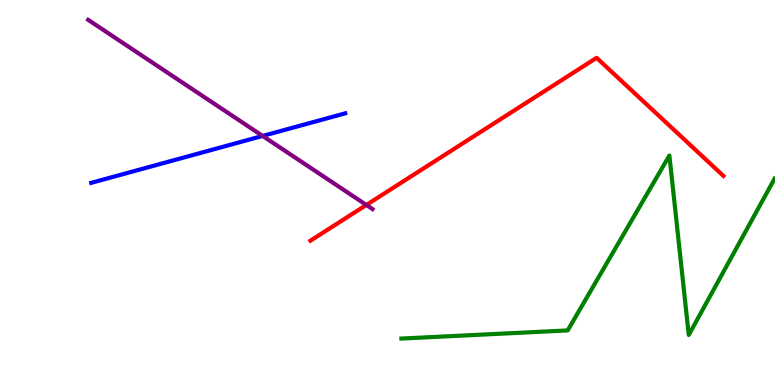[{'lines': ['blue', 'red'], 'intersections': []}, {'lines': ['green', 'red'], 'intersections': []}, {'lines': ['purple', 'red'], 'intersections': [{'x': 4.73, 'y': 4.68}]}, {'lines': ['blue', 'green'], 'intersections': []}, {'lines': ['blue', 'purple'], 'intersections': [{'x': 3.39, 'y': 6.47}]}, {'lines': ['green', 'purple'], 'intersections': []}]